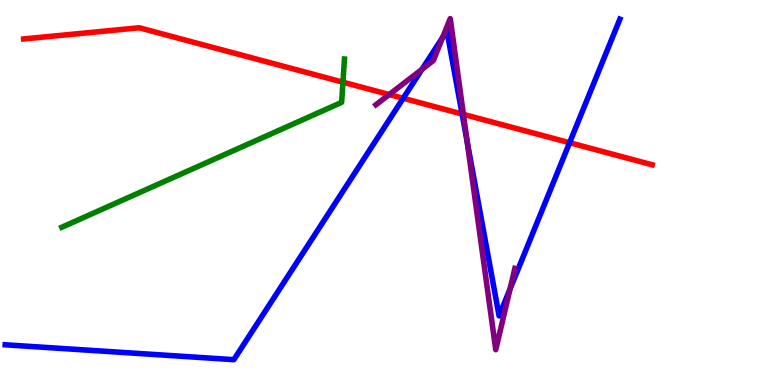[{'lines': ['blue', 'red'], 'intersections': [{'x': 5.2, 'y': 7.45}, {'x': 5.96, 'y': 7.04}, {'x': 7.35, 'y': 6.29}]}, {'lines': ['green', 'red'], 'intersections': [{'x': 4.43, 'y': 7.87}]}, {'lines': ['purple', 'red'], 'intersections': [{'x': 5.02, 'y': 7.54}, {'x': 5.98, 'y': 7.03}]}, {'lines': ['blue', 'green'], 'intersections': []}, {'lines': ['blue', 'purple'], 'intersections': [{'x': 5.44, 'y': 8.2}, {'x': 5.71, 'y': 9.03}, {'x': 6.03, 'y': 6.33}, {'x': 6.58, 'y': 2.49}]}, {'lines': ['green', 'purple'], 'intersections': []}]